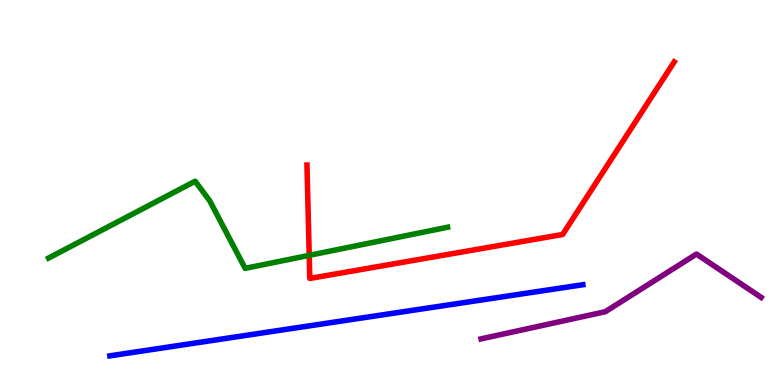[{'lines': ['blue', 'red'], 'intersections': []}, {'lines': ['green', 'red'], 'intersections': [{'x': 3.99, 'y': 3.37}]}, {'lines': ['purple', 'red'], 'intersections': []}, {'lines': ['blue', 'green'], 'intersections': []}, {'lines': ['blue', 'purple'], 'intersections': []}, {'lines': ['green', 'purple'], 'intersections': []}]